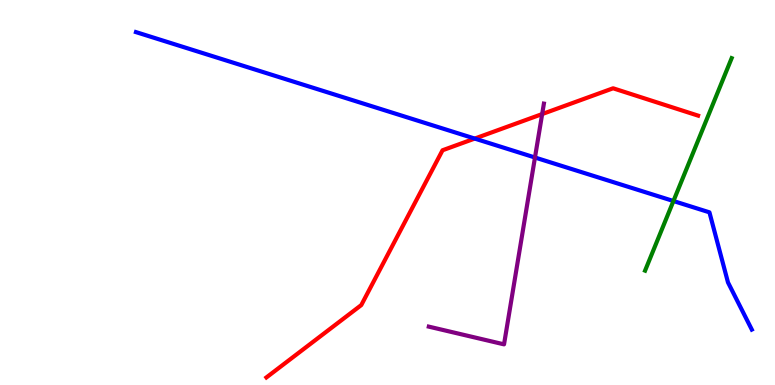[{'lines': ['blue', 'red'], 'intersections': [{'x': 6.13, 'y': 6.4}]}, {'lines': ['green', 'red'], 'intersections': []}, {'lines': ['purple', 'red'], 'intersections': [{'x': 7.0, 'y': 7.04}]}, {'lines': ['blue', 'green'], 'intersections': [{'x': 8.69, 'y': 4.78}]}, {'lines': ['blue', 'purple'], 'intersections': [{'x': 6.9, 'y': 5.91}]}, {'lines': ['green', 'purple'], 'intersections': []}]